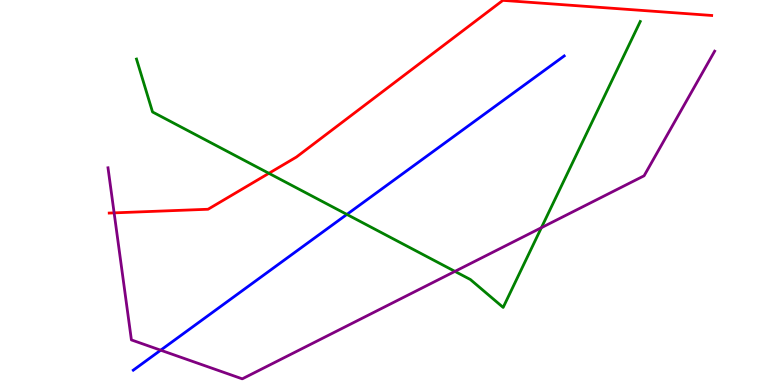[{'lines': ['blue', 'red'], 'intersections': []}, {'lines': ['green', 'red'], 'intersections': [{'x': 3.47, 'y': 5.5}]}, {'lines': ['purple', 'red'], 'intersections': [{'x': 1.47, 'y': 4.47}]}, {'lines': ['blue', 'green'], 'intersections': [{'x': 4.48, 'y': 4.43}]}, {'lines': ['blue', 'purple'], 'intersections': [{'x': 2.07, 'y': 0.904}]}, {'lines': ['green', 'purple'], 'intersections': [{'x': 5.87, 'y': 2.95}, {'x': 6.99, 'y': 4.09}]}]